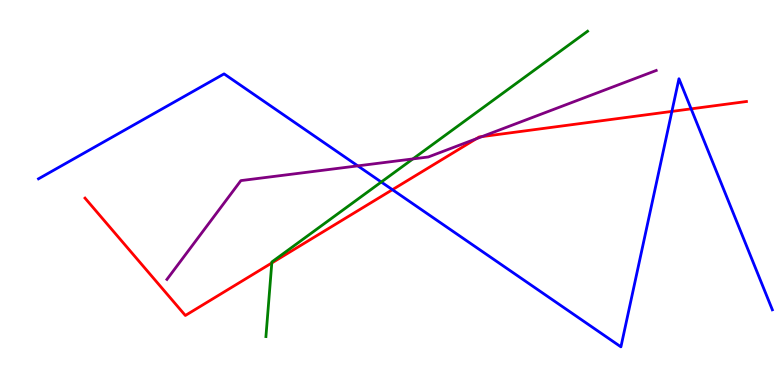[{'lines': ['blue', 'red'], 'intersections': [{'x': 5.06, 'y': 5.07}, {'x': 8.67, 'y': 7.11}, {'x': 8.92, 'y': 7.17}]}, {'lines': ['green', 'red'], 'intersections': [{'x': 3.51, 'y': 3.17}]}, {'lines': ['purple', 'red'], 'intersections': [{'x': 6.14, 'y': 6.39}, {'x': 6.22, 'y': 6.45}]}, {'lines': ['blue', 'green'], 'intersections': [{'x': 4.92, 'y': 5.27}]}, {'lines': ['blue', 'purple'], 'intersections': [{'x': 4.62, 'y': 5.69}]}, {'lines': ['green', 'purple'], 'intersections': [{'x': 5.33, 'y': 5.87}]}]